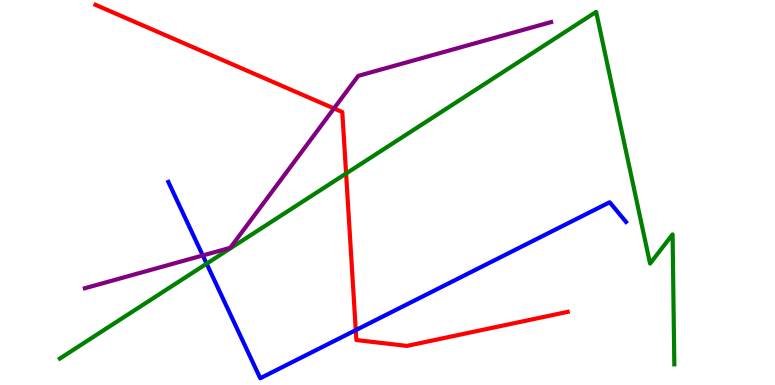[{'lines': ['blue', 'red'], 'intersections': [{'x': 4.59, 'y': 1.43}]}, {'lines': ['green', 'red'], 'intersections': [{'x': 4.47, 'y': 5.49}]}, {'lines': ['purple', 'red'], 'intersections': [{'x': 4.31, 'y': 7.18}]}, {'lines': ['blue', 'green'], 'intersections': [{'x': 2.67, 'y': 3.15}]}, {'lines': ['blue', 'purple'], 'intersections': [{'x': 2.62, 'y': 3.36}]}, {'lines': ['green', 'purple'], 'intersections': []}]